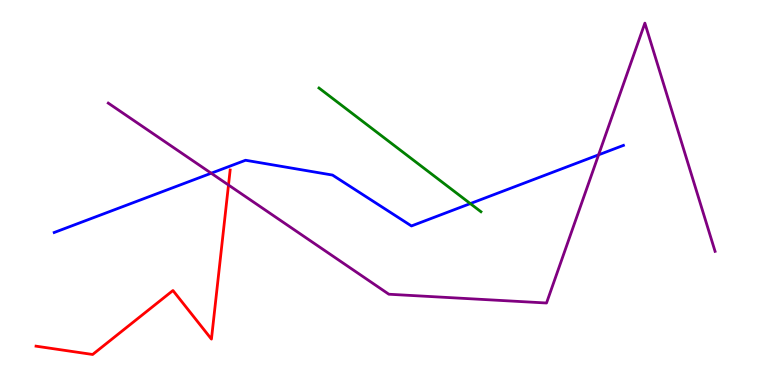[{'lines': ['blue', 'red'], 'intersections': []}, {'lines': ['green', 'red'], 'intersections': []}, {'lines': ['purple', 'red'], 'intersections': [{'x': 2.95, 'y': 5.19}]}, {'lines': ['blue', 'green'], 'intersections': [{'x': 6.07, 'y': 4.71}]}, {'lines': ['blue', 'purple'], 'intersections': [{'x': 2.73, 'y': 5.5}, {'x': 7.72, 'y': 5.98}]}, {'lines': ['green', 'purple'], 'intersections': []}]